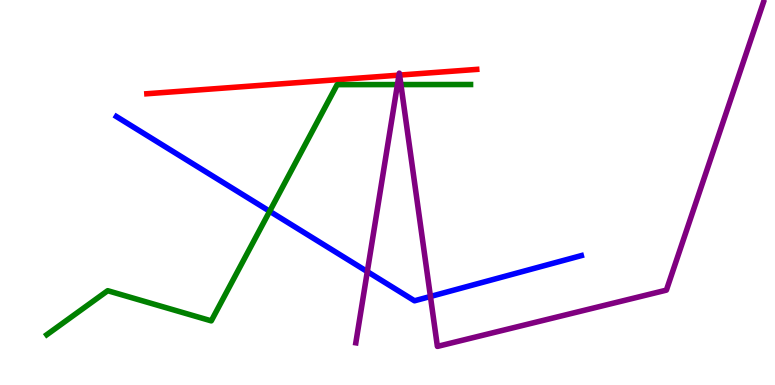[{'lines': ['blue', 'red'], 'intersections': []}, {'lines': ['green', 'red'], 'intersections': []}, {'lines': ['purple', 'red'], 'intersections': [{'x': 5.15, 'y': 8.05}, {'x': 5.16, 'y': 8.05}]}, {'lines': ['blue', 'green'], 'intersections': [{'x': 3.48, 'y': 4.51}]}, {'lines': ['blue', 'purple'], 'intersections': [{'x': 4.74, 'y': 2.95}, {'x': 5.55, 'y': 2.3}]}, {'lines': ['green', 'purple'], 'intersections': [{'x': 5.13, 'y': 7.8}, {'x': 5.17, 'y': 7.8}]}]